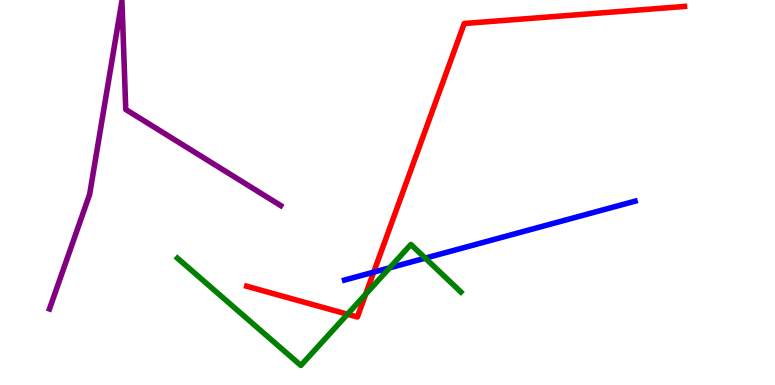[{'lines': ['blue', 'red'], 'intersections': [{'x': 4.82, 'y': 2.93}]}, {'lines': ['green', 'red'], 'intersections': [{'x': 4.48, 'y': 1.84}, {'x': 4.72, 'y': 2.36}]}, {'lines': ['purple', 'red'], 'intersections': []}, {'lines': ['blue', 'green'], 'intersections': [{'x': 5.03, 'y': 3.04}, {'x': 5.49, 'y': 3.29}]}, {'lines': ['blue', 'purple'], 'intersections': []}, {'lines': ['green', 'purple'], 'intersections': []}]